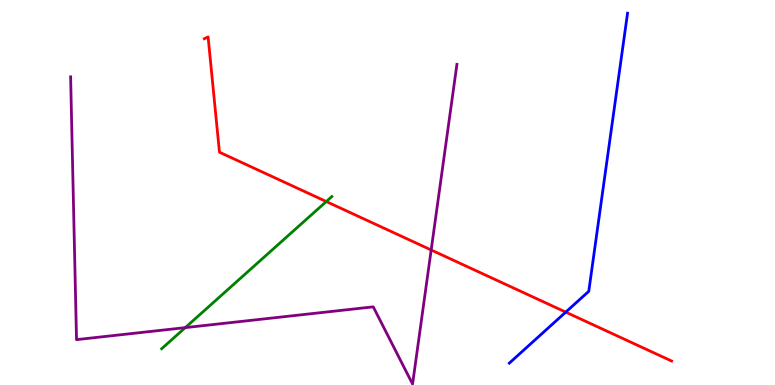[{'lines': ['blue', 'red'], 'intersections': [{'x': 7.3, 'y': 1.89}]}, {'lines': ['green', 'red'], 'intersections': [{'x': 4.21, 'y': 4.77}]}, {'lines': ['purple', 'red'], 'intersections': [{'x': 5.56, 'y': 3.51}]}, {'lines': ['blue', 'green'], 'intersections': []}, {'lines': ['blue', 'purple'], 'intersections': []}, {'lines': ['green', 'purple'], 'intersections': [{'x': 2.39, 'y': 1.49}]}]